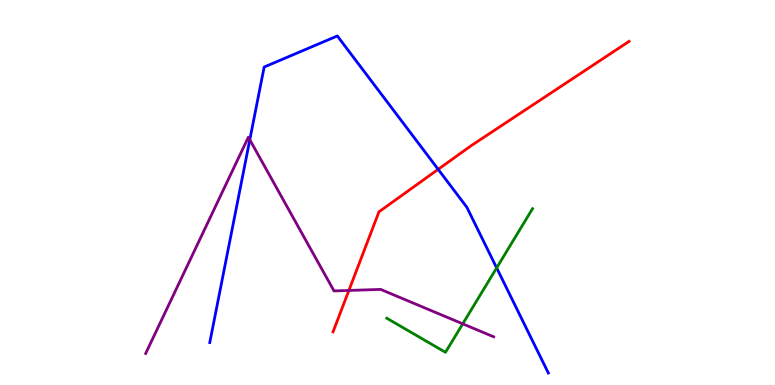[{'lines': ['blue', 'red'], 'intersections': [{'x': 5.65, 'y': 5.6}]}, {'lines': ['green', 'red'], 'intersections': []}, {'lines': ['purple', 'red'], 'intersections': [{'x': 4.5, 'y': 2.46}]}, {'lines': ['blue', 'green'], 'intersections': [{'x': 6.41, 'y': 3.04}]}, {'lines': ['blue', 'purple'], 'intersections': [{'x': 3.22, 'y': 6.37}]}, {'lines': ['green', 'purple'], 'intersections': [{'x': 5.97, 'y': 1.59}]}]